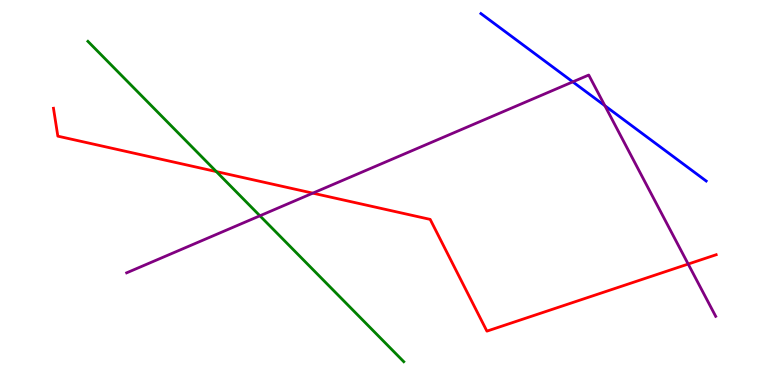[{'lines': ['blue', 'red'], 'intersections': []}, {'lines': ['green', 'red'], 'intersections': [{'x': 2.79, 'y': 5.54}]}, {'lines': ['purple', 'red'], 'intersections': [{'x': 4.04, 'y': 4.98}, {'x': 8.88, 'y': 3.14}]}, {'lines': ['blue', 'green'], 'intersections': []}, {'lines': ['blue', 'purple'], 'intersections': [{'x': 7.39, 'y': 7.87}, {'x': 7.8, 'y': 7.25}]}, {'lines': ['green', 'purple'], 'intersections': [{'x': 3.35, 'y': 4.4}]}]